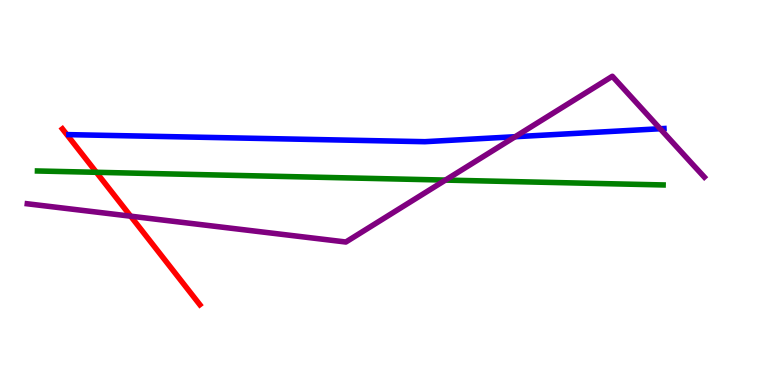[{'lines': ['blue', 'red'], 'intersections': []}, {'lines': ['green', 'red'], 'intersections': [{'x': 1.24, 'y': 5.52}]}, {'lines': ['purple', 'red'], 'intersections': [{'x': 1.69, 'y': 4.38}]}, {'lines': ['blue', 'green'], 'intersections': []}, {'lines': ['blue', 'purple'], 'intersections': [{'x': 6.65, 'y': 6.45}, {'x': 8.52, 'y': 6.66}]}, {'lines': ['green', 'purple'], 'intersections': [{'x': 5.75, 'y': 5.32}]}]